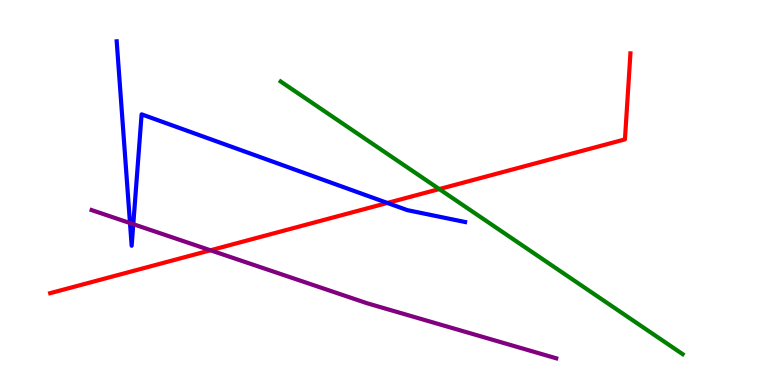[{'lines': ['blue', 'red'], 'intersections': [{'x': 5.0, 'y': 4.73}]}, {'lines': ['green', 'red'], 'intersections': [{'x': 5.67, 'y': 5.09}]}, {'lines': ['purple', 'red'], 'intersections': [{'x': 2.72, 'y': 3.5}]}, {'lines': ['blue', 'green'], 'intersections': []}, {'lines': ['blue', 'purple'], 'intersections': [{'x': 1.68, 'y': 4.21}, {'x': 1.72, 'y': 4.18}]}, {'lines': ['green', 'purple'], 'intersections': []}]